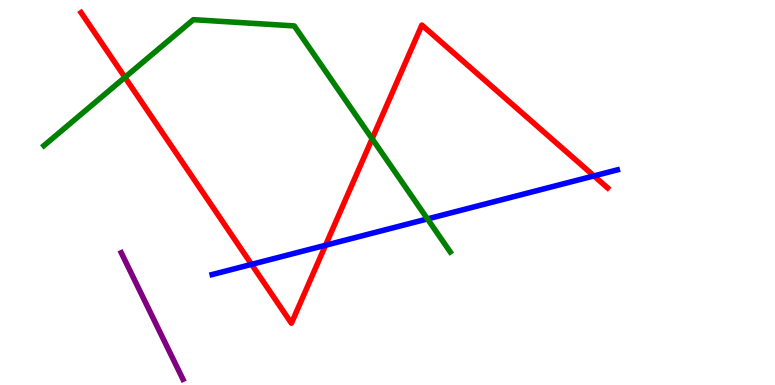[{'lines': ['blue', 'red'], 'intersections': [{'x': 3.25, 'y': 3.13}, {'x': 4.2, 'y': 3.63}, {'x': 7.66, 'y': 5.43}]}, {'lines': ['green', 'red'], 'intersections': [{'x': 1.61, 'y': 7.99}, {'x': 4.8, 'y': 6.4}]}, {'lines': ['purple', 'red'], 'intersections': []}, {'lines': ['blue', 'green'], 'intersections': [{'x': 5.52, 'y': 4.31}]}, {'lines': ['blue', 'purple'], 'intersections': []}, {'lines': ['green', 'purple'], 'intersections': []}]